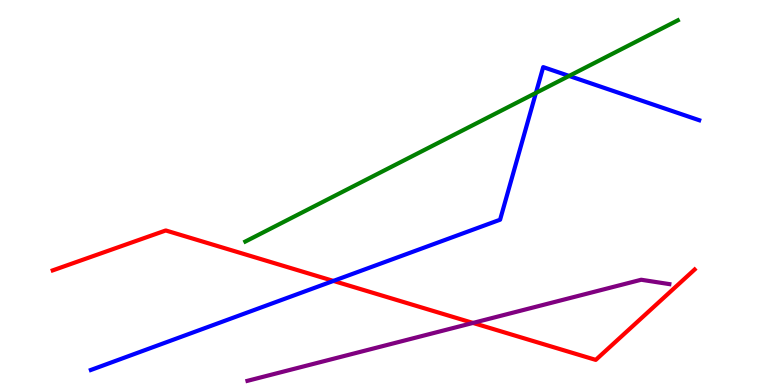[{'lines': ['blue', 'red'], 'intersections': [{'x': 4.3, 'y': 2.7}]}, {'lines': ['green', 'red'], 'intersections': []}, {'lines': ['purple', 'red'], 'intersections': [{'x': 6.1, 'y': 1.61}]}, {'lines': ['blue', 'green'], 'intersections': [{'x': 6.92, 'y': 7.59}, {'x': 7.34, 'y': 8.03}]}, {'lines': ['blue', 'purple'], 'intersections': []}, {'lines': ['green', 'purple'], 'intersections': []}]